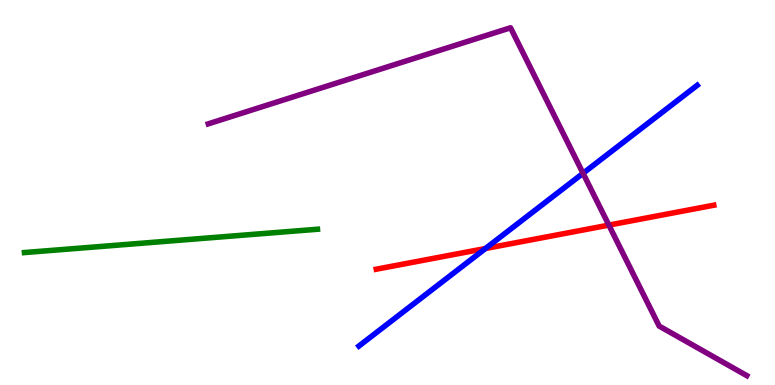[{'lines': ['blue', 'red'], 'intersections': [{'x': 6.26, 'y': 3.55}]}, {'lines': ['green', 'red'], 'intersections': []}, {'lines': ['purple', 'red'], 'intersections': [{'x': 7.86, 'y': 4.15}]}, {'lines': ['blue', 'green'], 'intersections': []}, {'lines': ['blue', 'purple'], 'intersections': [{'x': 7.52, 'y': 5.5}]}, {'lines': ['green', 'purple'], 'intersections': []}]